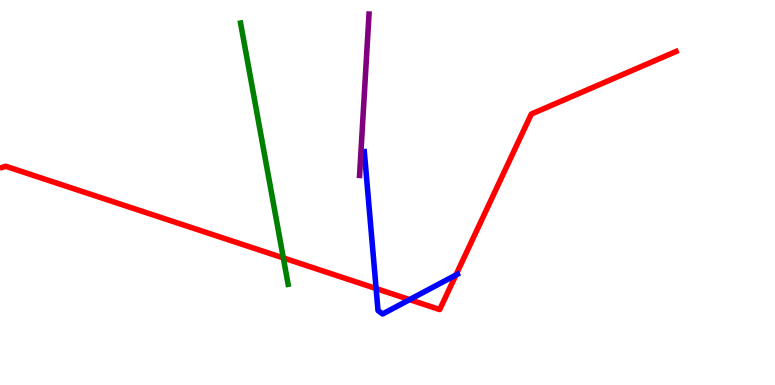[{'lines': ['blue', 'red'], 'intersections': [{'x': 4.85, 'y': 2.51}, {'x': 5.29, 'y': 2.22}, {'x': 5.88, 'y': 2.86}]}, {'lines': ['green', 'red'], 'intersections': [{'x': 3.66, 'y': 3.3}]}, {'lines': ['purple', 'red'], 'intersections': []}, {'lines': ['blue', 'green'], 'intersections': []}, {'lines': ['blue', 'purple'], 'intersections': []}, {'lines': ['green', 'purple'], 'intersections': []}]